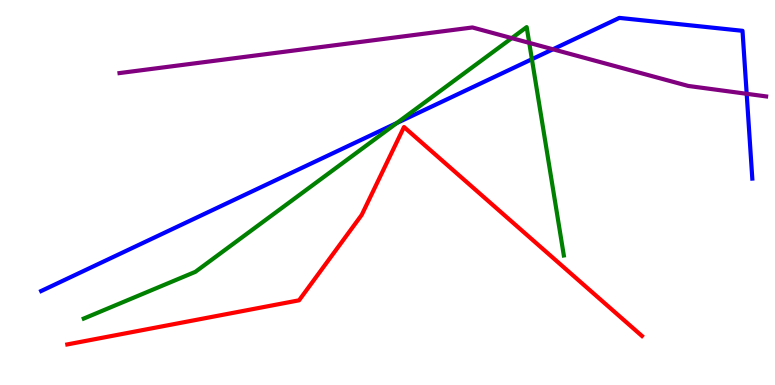[{'lines': ['blue', 'red'], 'intersections': []}, {'lines': ['green', 'red'], 'intersections': []}, {'lines': ['purple', 'red'], 'intersections': []}, {'lines': ['blue', 'green'], 'intersections': [{'x': 5.12, 'y': 6.8}, {'x': 6.86, 'y': 8.46}]}, {'lines': ['blue', 'purple'], 'intersections': [{'x': 7.13, 'y': 8.72}, {'x': 9.63, 'y': 7.56}]}, {'lines': ['green', 'purple'], 'intersections': [{'x': 6.6, 'y': 9.01}, {'x': 6.83, 'y': 8.89}]}]